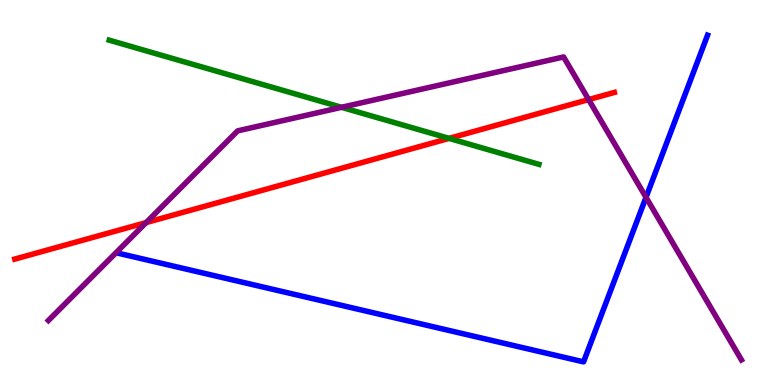[{'lines': ['blue', 'red'], 'intersections': []}, {'lines': ['green', 'red'], 'intersections': [{'x': 5.79, 'y': 6.41}]}, {'lines': ['purple', 'red'], 'intersections': [{'x': 1.89, 'y': 4.22}, {'x': 7.6, 'y': 7.41}]}, {'lines': ['blue', 'green'], 'intersections': []}, {'lines': ['blue', 'purple'], 'intersections': [{'x': 8.34, 'y': 4.87}]}, {'lines': ['green', 'purple'], 'intersections': [{'x': 4.41, 'y': 7.21}]}]